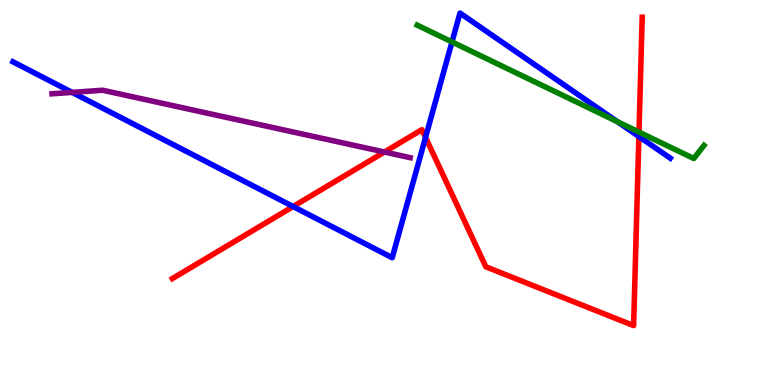[{'lines': ['blue', 'red'], 'intersections': [{'x': 3.78, 'y': 4.64}, {'x': 5.49, 'y': 6.43}, {'x': 8.24, 'y': 6.45}]}, {'lines': ['green', 'red'], 'intersections': [{'x': 8.25, 'y': 6.57}]}, {'lines': ['purple', 'red'], 'intersections': [{'x': 4.96, 'y': 6.05}]}, {'lines': ['blue', 'green'], 'intersections': [{'x': 5.83, 'y': 8.91}, {'x': 7.97, 'y': 6.84}]}, {'lines': ['blue', 'purple'], 'intersections': [{'x': 0.931, 'y': 7.6}]}, {'lines': ['green', 'purple'], 'intersections': []}]